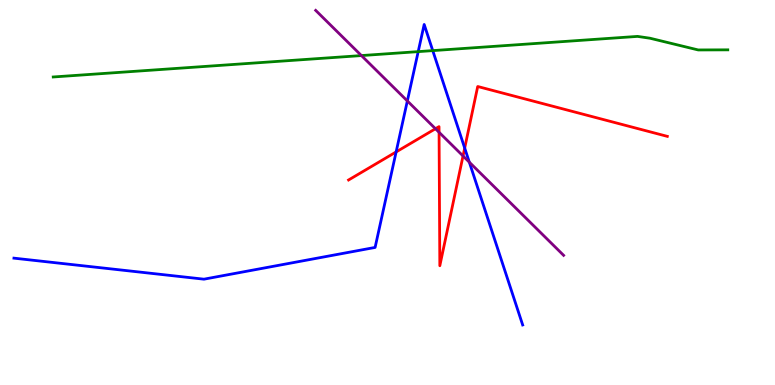[{'lines': ['blue', 'red'], 'intersections': [{'x': 5.11, 'y': 6.05}, {'x': 6.0, 'y': 6.15}]}, {'lines': ['green', 'red'], 'intersections': []}, {'lines': ['purple', 'red'], 'intersections': [{'x': 5.62, 'y': 6.66}, {'x': 5.67, 'y': 6.56}, {'x': 5.97, 'y': 5.95}]}, {'lines': ['blue', 'green'], 'intersections': [{'x': 5.4, 'y': 8.66}, {'x': 5.58, 'y': 8.69}]}, {'lines': ['blue', 'purple'], 'intersections': [{'x': 5.26, 'y': 7.38}, {'x': 6.06, 'y': 5.79}]}, {'lines': ['green', 'purple'], 'intersections': [{'x': 4.66, 'y': 8.56}]}]